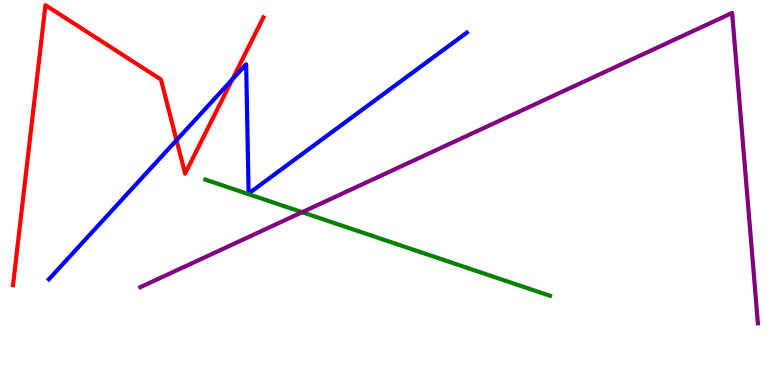[{'lines': ['blue', 'red'], 'intersections': [{'x': 2.28, 'y': 6.36}, {'x': 3.0, 'y': 7.94}]}, {'lines': ['green', 'red'], 'intersections': []}, {'lines': ['purple', 'red'], 'intersections': []}, {'lines': ['blue', 'green'], 'intersections': []}, {'lines': ['blue', 'purple'], 'intersections': []}, {'lines': ['green', 'purple'], 'intersections': [{'x': 3.9, 'y': 4.49}]}]